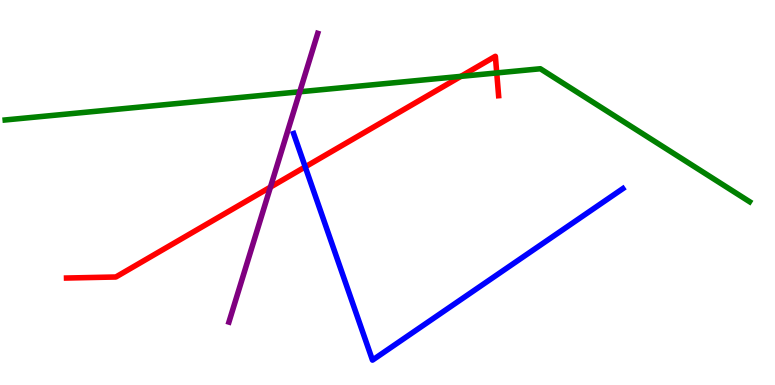[{'lines': ['blue', 'red'], 'intersections': [{'x': 3.94, 'y': 5.67}]}, {'lines': ['green', 'red'], 'intersections': [{'x': 5.95, 'y': 8.02}, {'x': 6.41, 'y': 8.11}]}, {'lines': ['purple', 'red'], 'intersections': [{'x': 3.49, 'y': 5.14}]}, {'lines': ['blue', 'green'], 'intersections': []}, {'lines': ['blue', 'purple'], 'intersections': []}, {'lines': ['green', 'purple'], 'intersections': [{'x': 3.87, 'y': 7.62}]}]